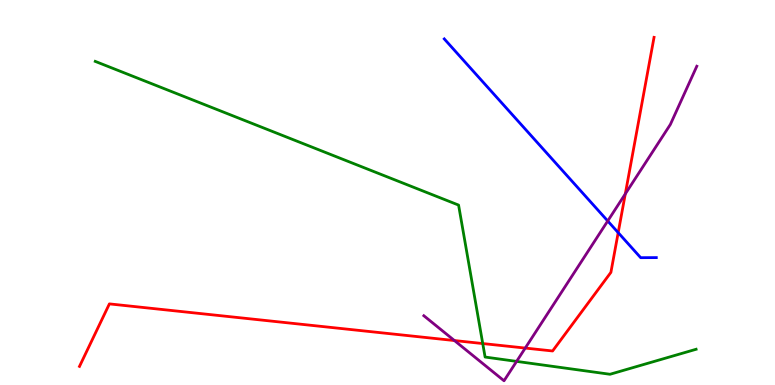[{'lines': ['blue', 'red'], 'intersections': [{'x': 7.98, 'y': 3.96}]}, {'lines': ['green', 'red'], 'intersections': [{'x': 6.23, 'y': 1.08}]}, {'lines': ['purple', 'red'], 'intersections': [{'x': 5.86, 'y': 1.15}, {'x': 6.78, 'y': 0.959}, {'x': 8.07, 'y': 4.96}]}, {'lines': ['blue', 'green'], 'intersections': []}, {'lines': ['blue', 'purple'], 'intersections': [{'x': 7.84, 'y': 4.26}]}, {'lines': ['green', 'purple'], 'intersections': [{'x': 6.67, 'y': 0.613}]}]